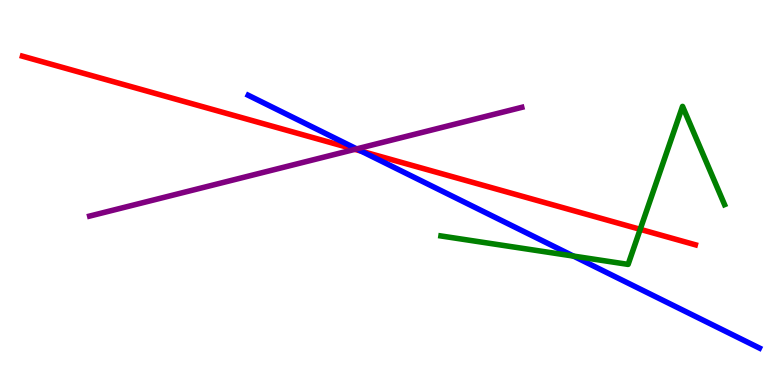[{'lines': ['blue', 'red'], 'intersections': [{'x': 4.66, 'y': 6.07}]}, {'lines': ['green', 'red'], 'intersections': [{'x': 8.26, 'y': 4.04}]}, {'lines': ['purple', 'red'], 'intersections': [{'x': 4.58, 'y': 6.12}]}, {'lines': ['blue', 'green'], 'intersections': [{'x': 7.4, 'y': 3.35}]}, {'lines': ['blue', 'purple'], 'intersections': [{'x': 4.6, 'y': 6.13}]}, {'lines': ['green', 'purple'], 'intersections': []}]